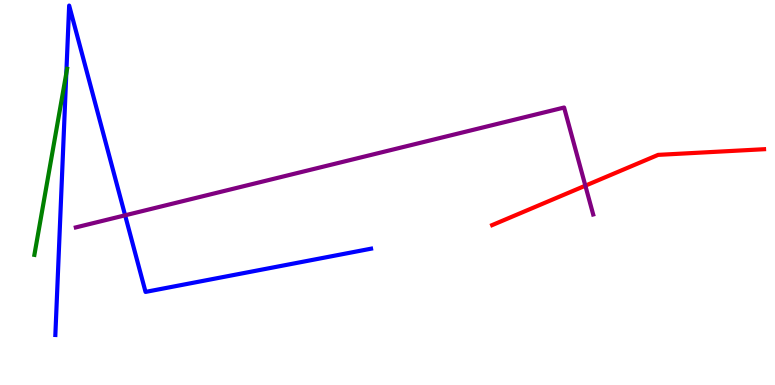[{'lines': ['blue', 'red'], 'intersections': []}, {'lines': ['green', 'red'], 'intersections': []}, {'lines': ['purple', 'red'], 'intersections': [{'x': 7.55, 'y': 5.18}]}, {'lines': ['blue', 'green'], 'intersections': [{'x': 0.856, 'y': 8.1}]}, {'lines': ['blue', 'purple'], 'intersections': [{'x': 1.61, 'y': 4.41}]}, {'lines': ['green', 'purple'], 'intersections': []}]